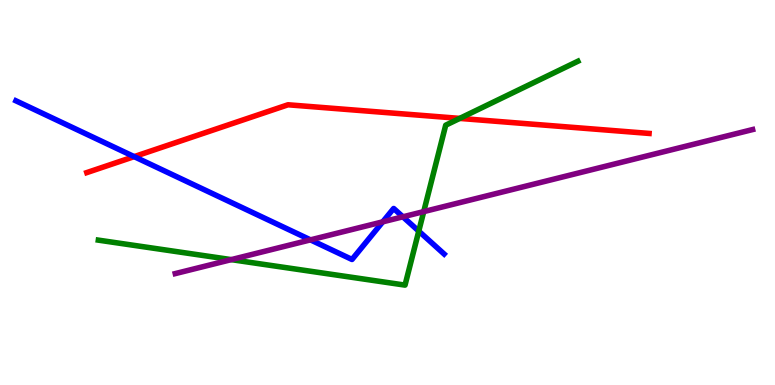[{'lines': ['blue', 'red'], 'intersections': [{'x': 1.73, 'y': 5.93}]}, {'lines': ['green', 'red'], 'intersections': [{'x': 5.93, 'y': 6.92}]}, {'lines': ['purple', 'red'], 'intersections': []}, {'lines': ['blue', 'green'], 'intersections': [{'x': 5.4, 'y': 4.0}]}, {'lines': ['blue', 'purple'], 'intersections': [{'x': 4.01, 'y': 3.77}, {'x': 4.94, 'y': 4.24}, {'x': 5.2, 'y': 4.37}]}, {'lines': ['green', 'purple'], 'intersections': [{'x': 2.98, 'y': 3.26}, {'x': 5.47, 'y': 4.5}]}]